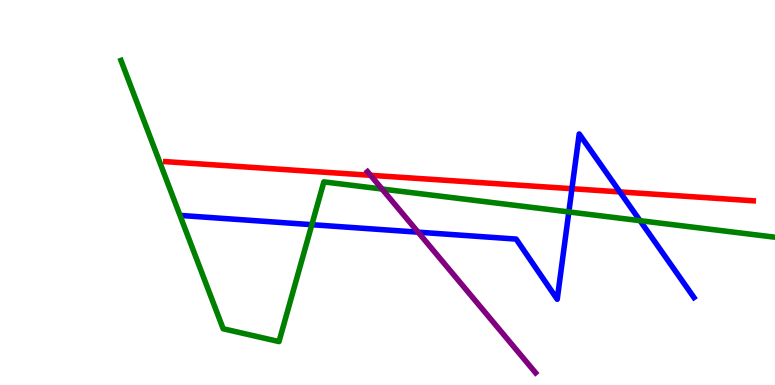[{'lines': ['blue', 'red'], 'intersections': [{'x': 7.38, 'y': 5.1}, {'x': 8.0, 'y': 5.02}]}, {'lines': ['green', 'red'], 'intersections': []}, {'lines': ['purple', 'red'], 'intersections': [{'x': 4.78, 'y': 5.45}]}, {'lines': ['blue', 'green'], 'intersections': [{'x': 4.02, 'y': 4.16}, {'x': 7.34, 'y': 4.5}, {'x': 8.26, 'y': 4.27}]}, {'lines': ['blue', 'purple'], 'intersections': [{'x': 5.39, 'y': 3.97}]}, {'lines': ['green', 'purple'], 'intersections': [{'x': 4.93, 'y': 5.09}]}]